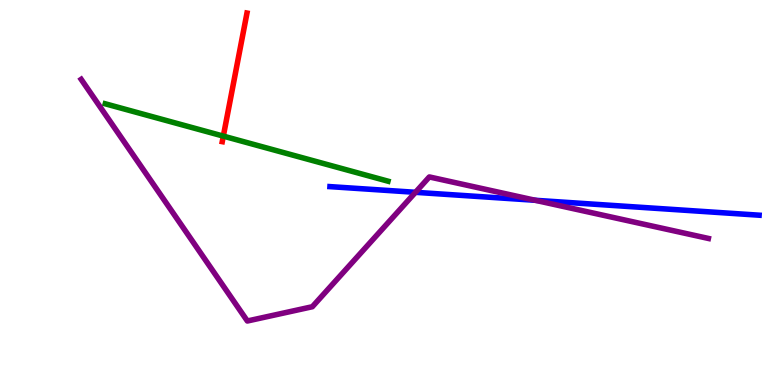[{'lines': ['blue', 'red'], 'intersections': []}, {'lines': ['green', 'red'], 'intersections': [{'x': 2.88, 'y': 6.46}]}, {'lines': ['purple', 'red'], 'intersections': []}, {'lines': ['blue', 'green'], 'intersections': []}, {'lines': ['blue', 'purple'], 'intersections': [{'x': 5.36, 'y': 5.0}, {'x': 6.91, 'y': 4.8}]}, {'lines': ['green', 'purple'], 'intersections': []}]